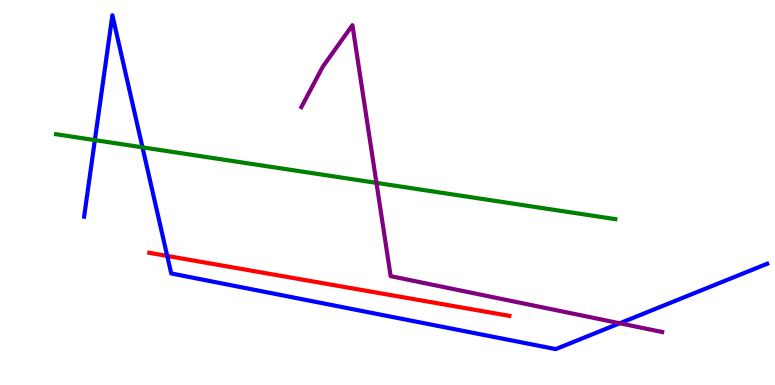[{'lines': ['blue', 'red'], 'intersections': [{'x': 2.16, 'y': 3.35}]}, {'lines': ['green', 'red'], 'intersections': []}, {'lines': ['purple', 'red'], 'intersections': []}, {'lines': ['blue', 'green'], 'intersections': [{'x': 1.22, 'y': 6.36}, {'x': 1.84, 'y': 6.17}]}, {'lines': ['blue', 'purple'], 'intersections': [{'x': 8.0, 'y': 1.6}]}, {'lines': ['green', 'purple'], 'intersections': [{'x': 4.86, 'y': 5.25}]}]